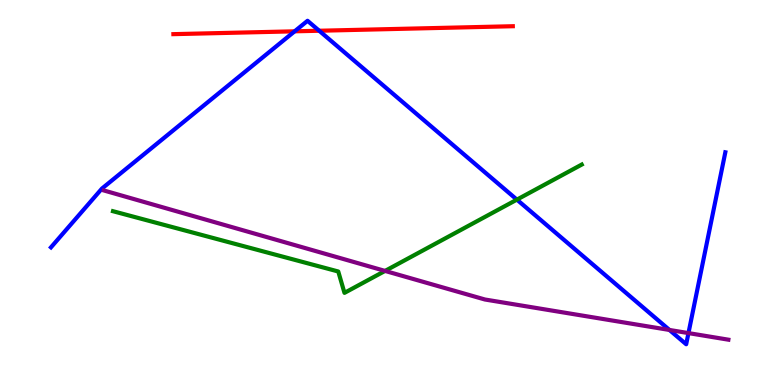[{'lines': ['blue', 'red'], 'intersections': [{'x': 3.8, 'y': 9.19}, {'x': 4.12, 'y': 9.2}]}, {'lines': ['green', 'red'], 'intersections': []}, {'lines': ['purple', 'red'], 'intersections': []}, {'lines': ['blue', 'green'], 'intersections': [{'x': 6.67, 'y': 4.81}]}, {'lines': ['blue', 'purple'], 'intersections': [{'x': 8.64, 'y': 1.43}, {'x': 8.88, 'y': 1.35}]}, {'lines': ['green', 'purple'], 'intersections': [{'x': 4.97, 'y': 2.96}]}]